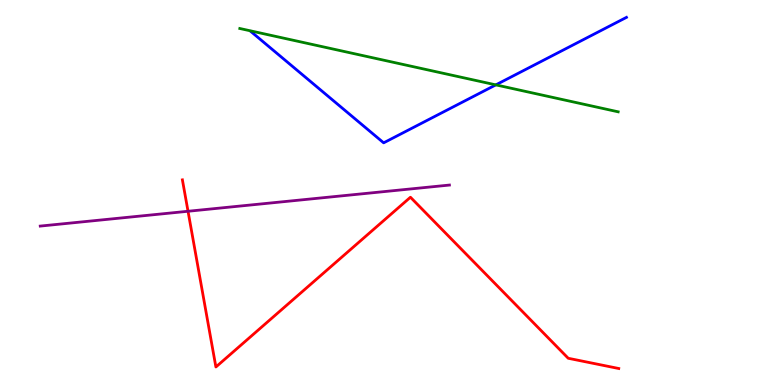[{'lines': ['blue', 'red'], 'intersections': []}, {'lines': ['green', 'red'], 'intersections': []}, {'lines': ['purple', 'red'], 'intersections': [{'x': 2.43, 'y': 4.51}]}, {'lines': ['blue', 'green'], 'intersections': [{'x': 6.4, 'y': 7.8}]}, {'lines': ['blue', 'purple'], 'intersections': []}, {'lines': ['green', 'purple'], 'intersections': []}]